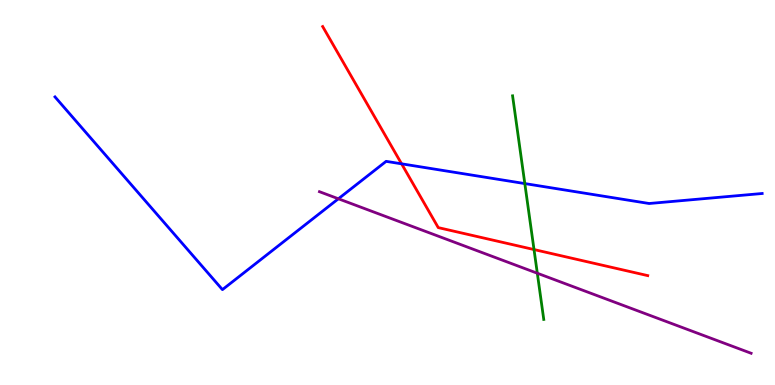[{'lines': ['blue', 'red'], 'intersections': [{'x': 5.18, 'y': 5.74}]}, {'lines': ['green', 'red'], 'intersections': [{'x': 6.89, 'y': 3.52}]}, {'lines': ['purple', 'red'], 'intersections': []}, {'lines': ['blue', 'green'], 'intersections': [{'x': 6.77, 'y': 5.23}]}, {'lines': ['blue', 'purple'], 'intersections': [{'x': 4.37, 'y': 4.84}]}, {'lines': ['green', 'purple'], 'intersections': [{'x': 6.93, 'y': 2.9}]}]